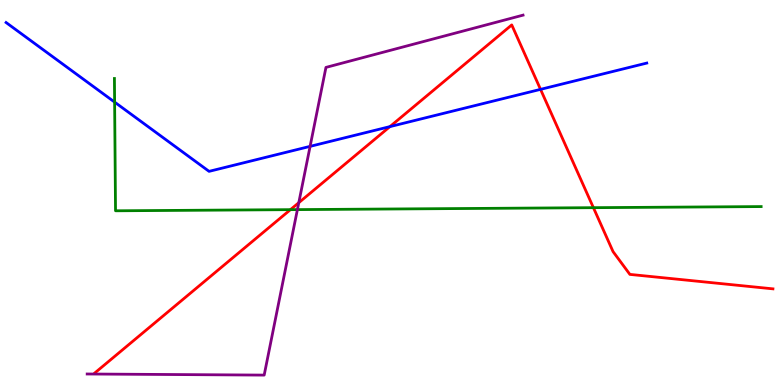[{'lines': ['blue', 'red'], 'intersections': [{'x': 5.03, 'y': 6.71}, {'x': 6.97, 'y': 7.68}]}, {'lines': ['green', 'red'], 'intersections': [{'x': 3.75, 'y': 4.55}, {'x': 7.66, 'y': 4.61}]}, {'lines': ['purple', 'red'], 'intersections': [{'x': 3.86, 'y': 4.74}]}, {'lines': ['blue', 'green'], 'intersections': [{'x': 1.48, 'y': 7.35}]}, {'lines': ['blue', 'purple'], 'intersections': [{'x': 4.0, 'y': 6.2}]}, {'lines': ['green', 'purple'], 'intersections': [{'x': 3.84, 'y': 4.56}]}]